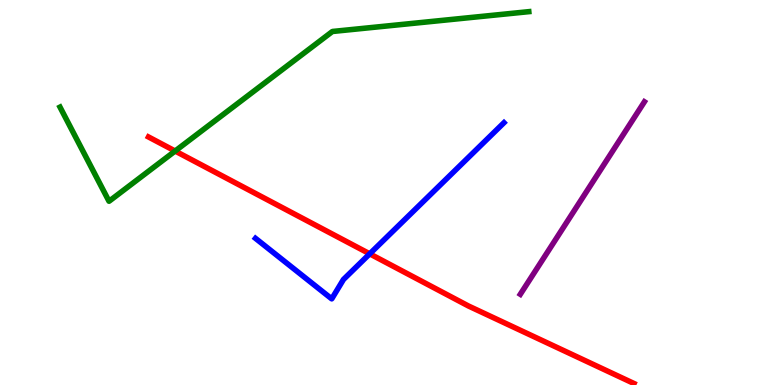[{'lines': ['blue', 'red'], 'intersections': [{'x': 4.77, 'y': 3.41}]}, {'lines': ['green', 'red'], 'intersections': [{'x': 2.26, 'y': 6.08}]}, {'lines': ['purple', 'red'], 'intersections': []}, {'lines': ['blue', 'green'], 'intersections': []}, {'lines': ['blue', 'purple'], 'intersections': []}, {'lines': ['green', 'purple'], 'intersections': []}]